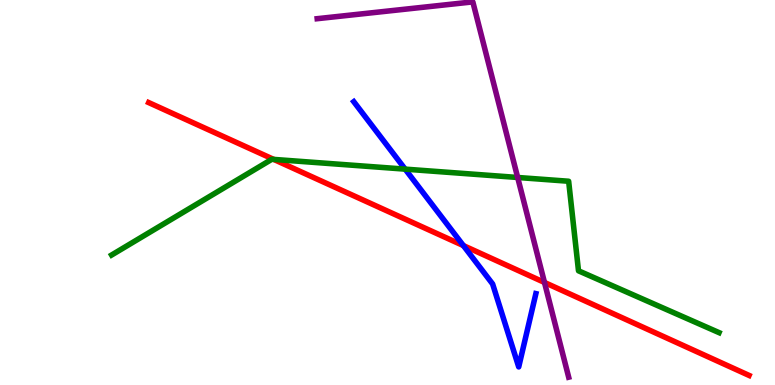[{'lines': ['blue', 'red'], 'intersections': [{'x': 5.98, 'y': 3.62}]}, {'lines': ['green', 'red'], 'intersections': [{'x': 3.53, 'y': 5.86}]}, {'lines': ['purple', 'red'], 'intersections': [{'x': 7.03, 'y': 2.66}]}, {'lines': ['blue', 'green'], 'intersections': [{'x': 5.23, 'y': 5.61}]}, {'lines': ['blue', 'purple'], 'intersections': []}, {'lines': ['green', 'purple'], 'intersections': [{'x': 6.68, 'y': 5.39}]}]